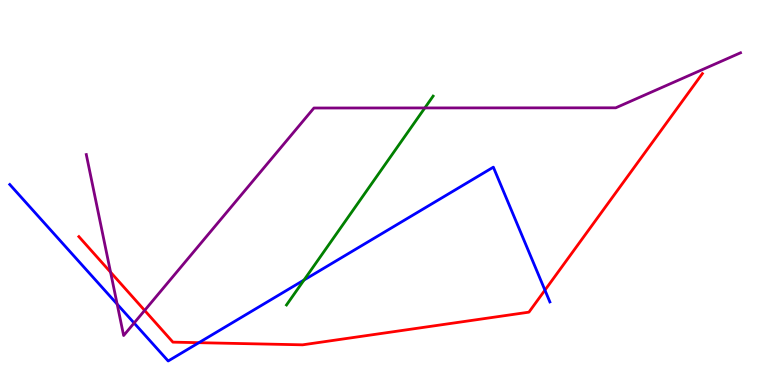[{'lines': ['blue', 'red'], 'intersections': [{'x': 2.57, 'y': 1.1}, {'x': 7.03, 'y': 2.46}]}, {'lines': ['green', 'red'], 'intersections': []}, {'lines': ['purple', 'red'], 'intersections': [{'x': 1.43, 'y': 2.93}, {'x': 1.87, 'y': 1.94}]}, {'lines': ['blue', 'green'], 'intersections': [{'x': 3.92, 'y': 2.73}]}, {'lines': ['blue', 'purple'], 'intersections': [{'x': 1.51, 'y': 2.1}, {'x': 1.73, 'y': 1.61}]}, {'lines': ['green', 'purple'], 'intersections': [{'x': 5.48, 'y': 7.2}]}]